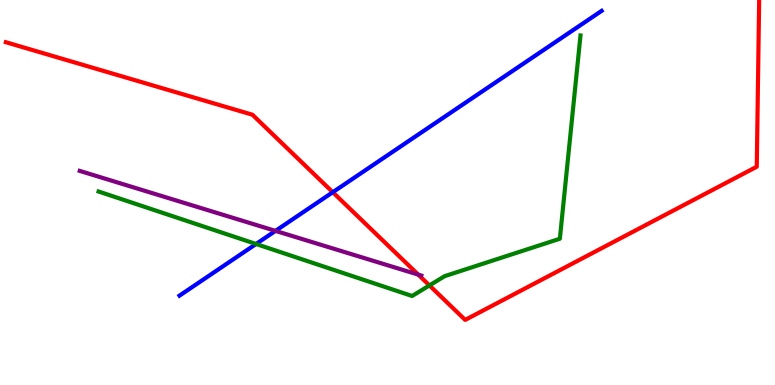[{'lines': ['blue', 'red'], 'intersections': [{'x': 4.29, 'y': 5.01}]}, {'lines': ['green', 'red'], 'intersections': [{'x': 5.54, 'y': 2.59}]}, {'lines': ['purple', 'red'], 'intersections': [{'x': 5.4, 'y': 2.87}]}, {'lines': ['blue', 'green'], 'intersections': [{'x': 3.3, 'y': 3.66}]}, {'lines': ['blue', 'purple'], 'intersections': [{'x': 3.55, 'y': 4.0}]}, {'lines': ['green', 'purple'], 'intersections': []}]